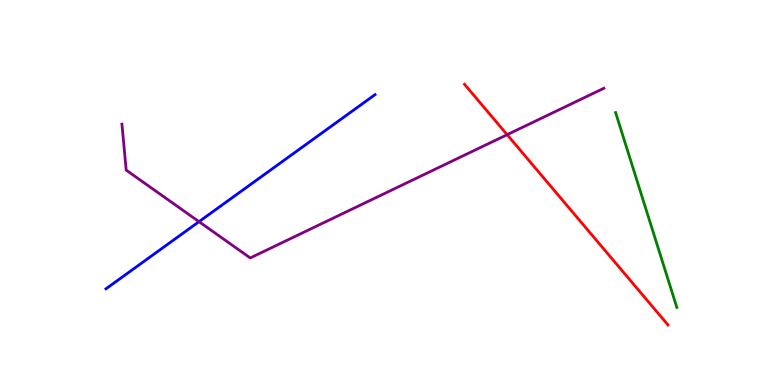[{'lines': ['blue', 'red'], 'intersections': []}, {'lines': ['green', 'red'], 'intersections': []}, {'lines': ['purple', 'red'], 'intersections': [{'x': 6.54, 'y': 6.5}]}, {'lines': ['blue', 'green'], 'intersections': []}, {'lines': ['blue', 'purple'], 'intersections': [{'x': 2.57, 'y': 4.24}]}, {'lines': ['green', 'purple'], 'intersections': []}]